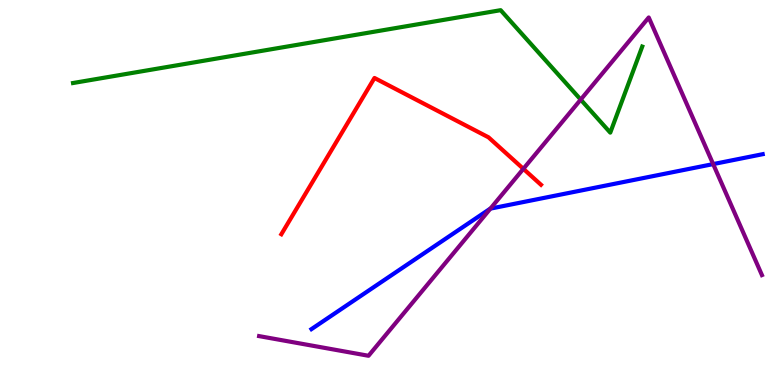[{'lines': ['blue', 'red'], 'intersections': []}, {'lines': ['green', 'red'], 'intersections': []}, {'lines': ['purple', 'red'], 'intersections': [{'x': 6.75, 'y': 5.61}]}, {'lines': ['blue', 'green'], 'intersections': []}, {'lines': ['blue', 'purple'], 'intersections': [{'x': 6.33, 'y': 4.58}, {'x': 9.2, 'y': 5.74}]}, {'lines': ['green', 'purple'], 'intersections': [{'x': 7.49, 'y': 7.41}]}]